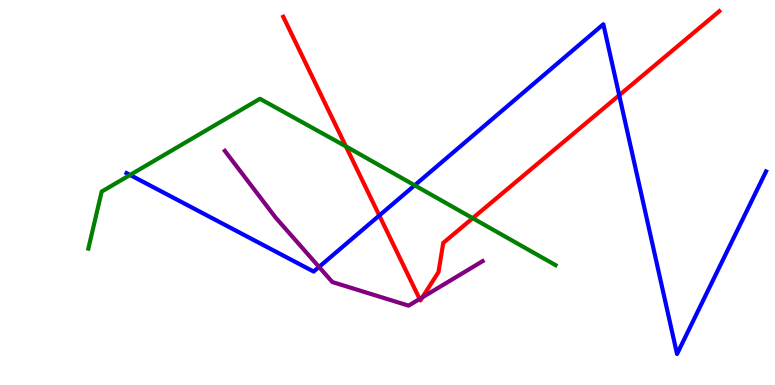[{'lines': ['blue', 'red'], 'intersections': [{'x': 4.89, 'y': 4.4}, {'x': 7.99, 'y': 7.53}]}, {'lines': ['green', 'red'], 'intersections': [{'x': 4.46, 'y': 6.2}, {'x': 6.1, 'y': 4.33}]}, {'lines': ['purple', 'red'], 'intersections': [{'x': 5.41, 'y': 2.23}, {'x': 5.45, 'y': 2.28}]}, {'lines': ['blue', 'green'], 'intersections': [{'x': 1.68, 'y': 5.46}, {'x': 5.35, 'y': 5.19}]}, {'lines': ['blue', 'purple'], 'intersections': [{'x': 4.12, 'y': 3.07}]}, {'lines': ['green', 'purple'], 'intersections': []}]